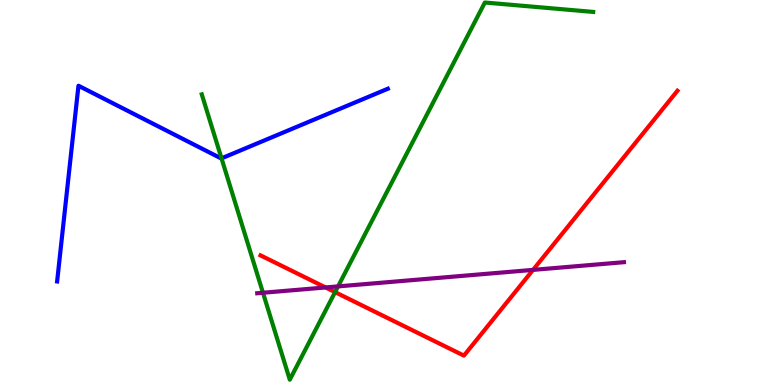[{'lines': ['blue', 'red'], 'intersections': []}, {'lines': ['green', 'red'], 'intersections': [{'x': 4.32, 'y': 2.41}]}, {'lines': ['purple', 'red'], 'intersections': [{'x': 4.2, 'y': 2.53}, {'x': 6.88, 'y': 2.99}]}, {'lines': ['blue', 'green'], 'intersections': [{'x': 2.86, 'y': 5.89}]}, {'lines': ['blue', 'purple'], 'intersections': []}, {'lines': ['green', 'purple'], 'intersections': [{'x': 3.39, 'y': 2.4}, {'x': 4.36, 'y': 2.56}]}]